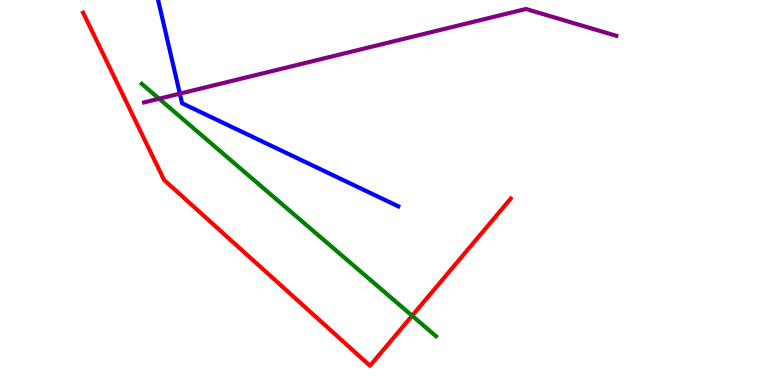[{'lines': ['blue', 'red'], 'intersections': []}, {'lines': ['green', 'red'], 'intersections': [{'x': 5.32, 'y': 1.8}]}, {'lines': ['purple', 'red'], 'intersections': []}, {'lines': ['blue', 'green'], 'intersections': []}, {'lines': ['blue', 'purple'], 'intersections': [{'x': 2.32, 'y': 7.57}]}, {'lines': ['green', 'purple'], 'intersections': [{'x': 2.05, 'y': 7.44}]}]